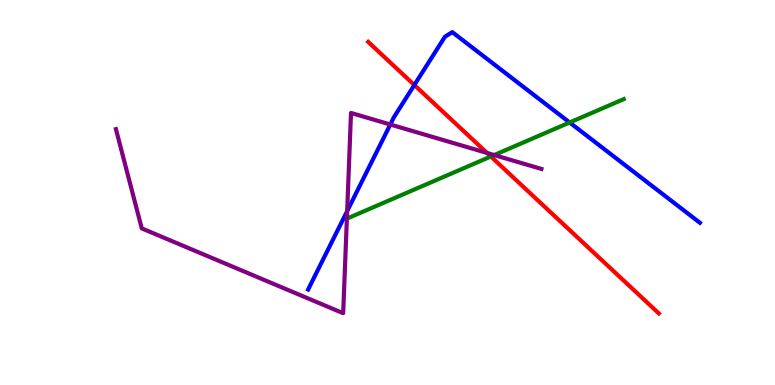[{'lines': ['blue', 'red'], 'intersections': [{'x': 5.35, 'y': 7.79}]}, {'lines': ['green', 'red'], 'intersections': [{'x': 6.33, 'y': 5.94}]}, {'lines': ['purple', 'red'], 'intersections': [{'x': 6.28, 'y': 6.03}]}, {'lines': ['blue', 'green'], 'intersections': [{'x': 7.35, 'y': 6.82}]}, {'lines': ['blue', 'purple'], 'intersections': [{'x': 4.48, 'y': 4.52}, {'x': 5.04, 'y': 6.77}]}, {'lines': ['green', 'purple'], 'intersections': [{'x': 6.38, 'y': 5.97}]}]